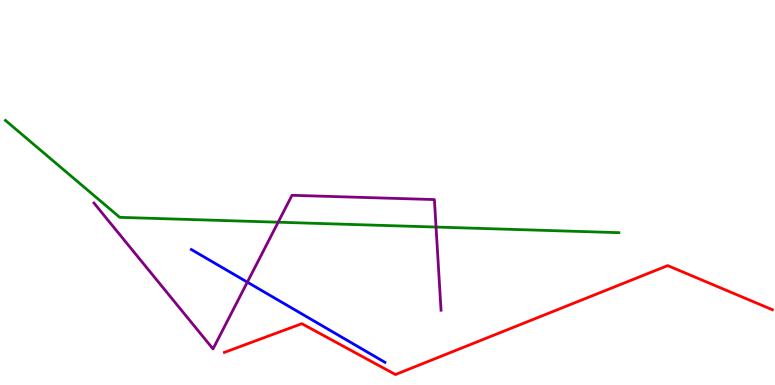[{'lines': ['blue', 'red'], 'intersections': []}, {'lines': ['green', 'red'], 'intersections': []}, {'lines': ['purple', 'red'], 'intersections': []}, {'lines': ['blue', 'green'], 'intersections': []}, {'lines': ['blue', 'purple'], 'intersections': [{'x': 3.19, 'y': 2.67}]}, {'lines': ['green', 'purple'], 'intersections': [{'x': 3.59, 'y': 4.23}, {'x': 5.63, 'y': 4.1}]}]